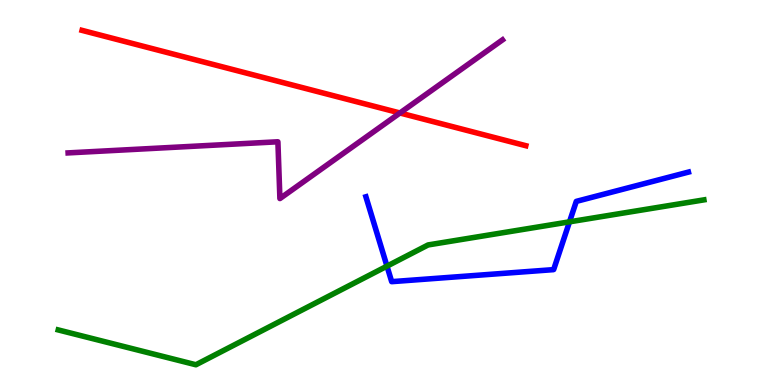[{'lines': ['blue', 'red'], 'intersections': []}, {'lines': ['green', 'red'], 'intersections': []}, {'lines': ['purple', 'red'], 'intersections': [{'x': 5.16, 'y': 7.07}]}, {'lines': ['blue', 'green'], 'intersections': [{'x': 4.99, 'y': 3.09}, {'x': 7.35, 'y': 4.24}]}, {'lines': ['blue', 'purple'], 'intersections': []}, {'lines': ['green', 'purple'], 'intersections': []}]